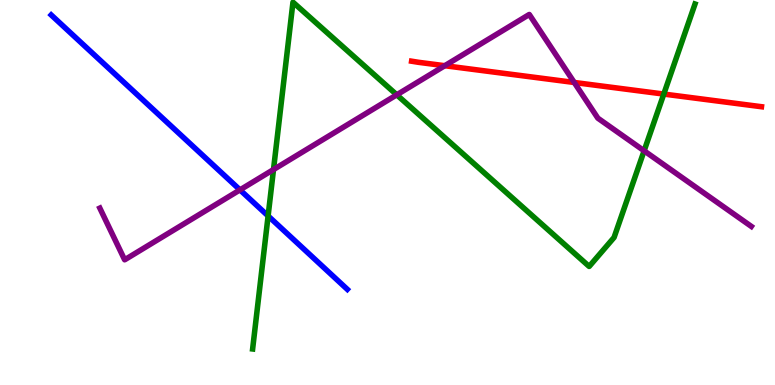[{'lines': ['blue', 'red'], 'intersections': []}, {'lines': ['green', 'red'], 'intersections': [{'x': 8.57, 'y': 7.56}]}, {'lines': ['purple', 'red'], 'intersections': [{'x': 5.74, 'y': 8.29}, {'x': 7.41, 'y': 7.86}]}, {'lines': ['blue', 'green'], 'intersections': [{'x': 3.46, 'y': 4.39}]}, {'lines': ['blue', 'purple'], 'intersections': [{'x': 3.1, 'y': 5.07}]}, {'lines': ['green', 'purple'], 'intersections': [{'x': 3.53, 'y': 5.6}, {'x': 5.12, 'y': 7.54}, {'x': 8.31, 'y': 6.08}]}]